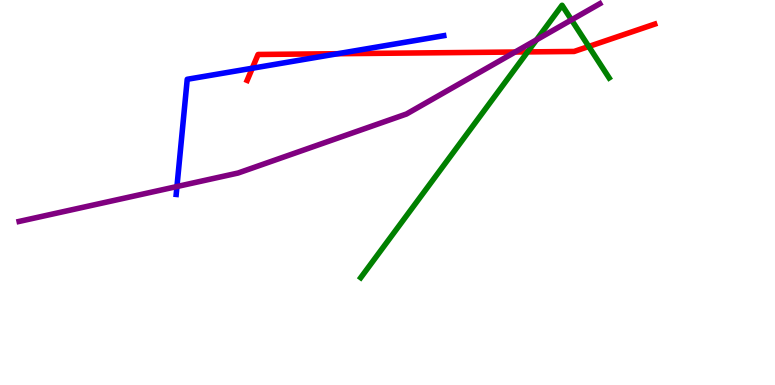[{'lines': ['blue', 'red'], 'intersections': [{'x': 3.26, 'y': 8.23}, {'x': 4.36, 'y': 8.6}]}, {'lines': ['green', 'red'], 'intersections': [{'x': 6.81, 'y': 8.65}, {'x': 7.6, 'y': 8.79}]}, {'lines': ['purple', 'red'], 'intersections': [{'x': 6.65, 'y': 8.65}]}, {'lines': ['blue', 'green'], 'intersections': []}, {'lines': ['blue', 'purple'], 'intersections': [{'x': 2.28, 'y': 5.15}]}, {'lines': ['green', 'purple'], 'intersections': [{'x': 6.92, 'y': 8.97}, {'x': 7.37, 'y': 9.48}]}]